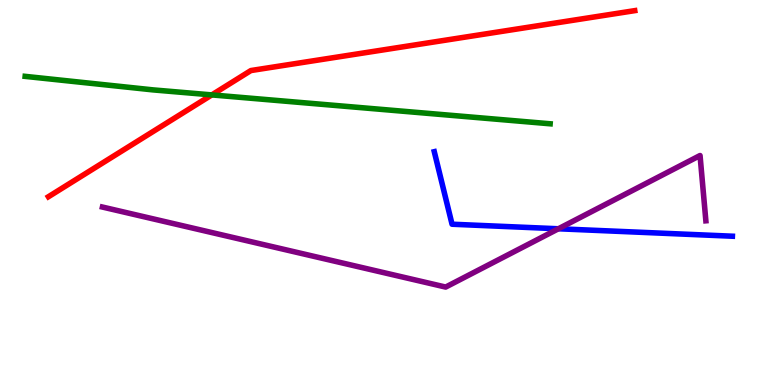[{'lines': ['blue', 'red'], 'intersections': []}, {'lines': ['green', 'red'], 'intersections': [{'x': 2.73, 'y': 7.53}]}, {'lines': ['purple', 'red'], 'intersections': []}, {'lines': ['blue', 'green'], 'intersections': []}, {'lines': ['blue', 'purple'], 'intersections': [{'x': 7.21, 'y': 4.06}]}, {'lines': ['green', 'purple'], 'intersections': []}]